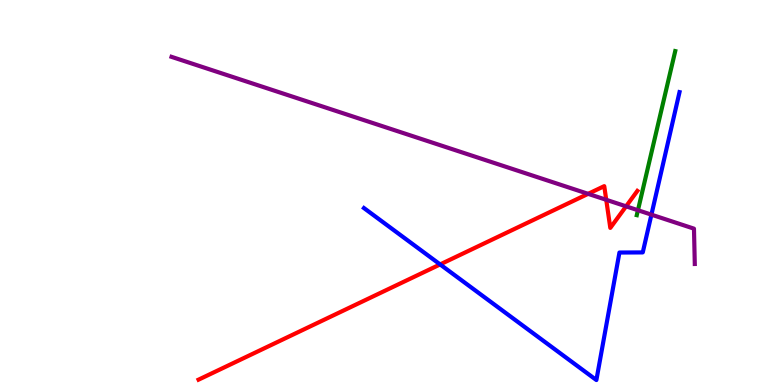[{'lines': ['blue', 'red'], 'intersections': [{'x': 5.68, 'y': 3.13}]}, {'lines': ['green', 'red'], 'intersections': []}, {'lines': ['purple', 'red'], 'intersections': [{'x': 7.59, 'y': 4.97}, {'x': 7.82, 'y': 4.81}, {'x': 8.08, 'y': 4.64}]}, {'lines': ['blue', 'green'], 'intersections': []}, {'lines': ['blue', 'purple'], 'intersections': [{'x': 8.41, 'y': 4.42}]}, {'lines': ['green', 'purple'], 'intersections': [{'x': 8.23, 'y': 4.54}]}]